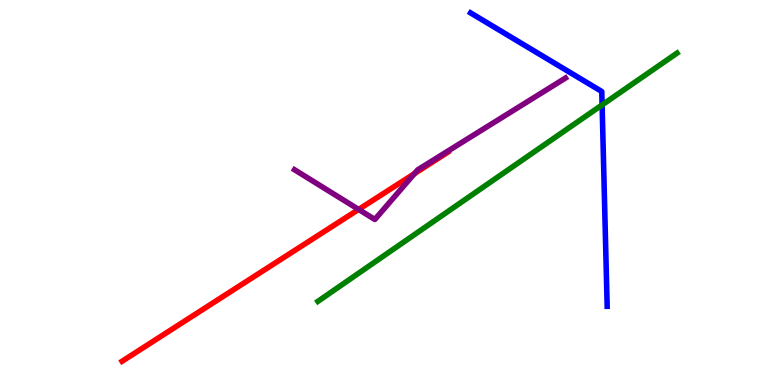[{'lines': ['blue', 'red'], 'intersections': []}, {'lines': ['green', 'red'], 'intersections': []}, {'lines': ['purple', 'red'], 'intersections': [{'x': 4.63, 'y': 4.56}, {'x': 5.35, 'y': 5.49}]}, {'lines': ['blue', 'green'], 'intersections': [{'x': 7.77, 'y': 7.27}]}, {'lines': ['blue', 'purple'], 'intersections': []}, {'lines': ['green', 'purple'], 'intersections': []}]